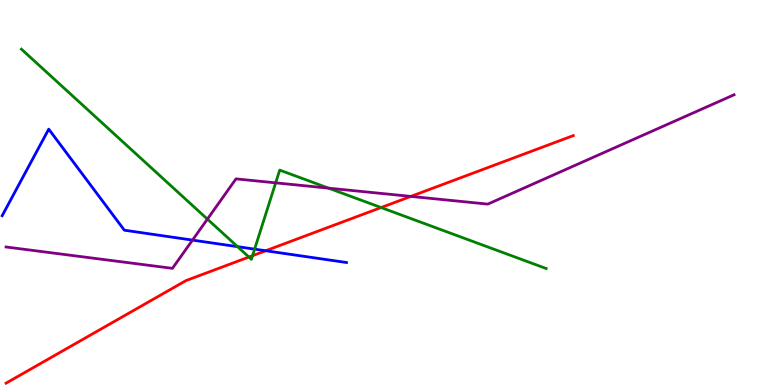[{'lines': ['blue', 'red'], 'intersections': [{'x': 3.43, 'y': 3.49}]}, {'lines': ['green', 'red'], 'intersections': [{'x': 3.21, 'y': 3.32}, {'x': 3.26, 'y': 3.36}, {'x': 4.92, 'y': 4.61}]}, {'lines': ['purple', 'red'], 'intersections': [{'x': 5.3, 'y': 4.9}]}, {'lines': ['blue', 'green'], 'intersections': [{'x': 3.07, 'y': 3.59}, {'x': 3.29, 'y': 3.53}]}, {'lines': ['blue', 'purple'], 'intersections': [{'x': 2.48, 'y': 3.76}]}, {'lines': ['green', 'purple'], 'intersections': [{'x': 2.68, 'y': 4.31}, {'x': 3.56, 'y': 5.25}, {'x': 4.24, 'y': 5.11}]}]